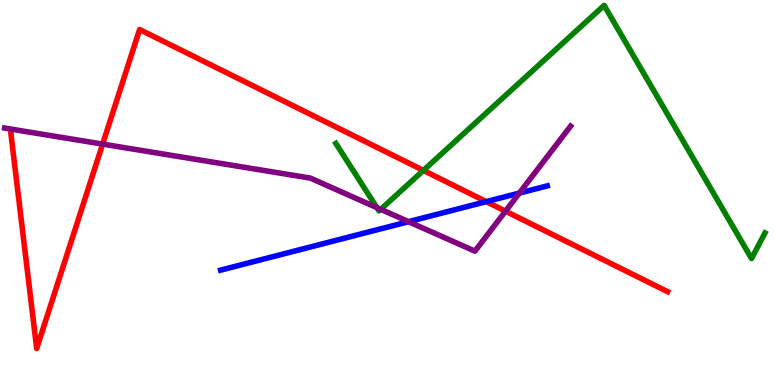[{'lines': ['blue', 'red'], 'intersections': [{'x': 6.27, 'y': 4.76}]}, {'lines': ['green', 'red'], 'intersections': [{'x': 5.46, 'y': 5.57}]}, {'lines': ['purple', 'red'], 'intersections': [{'x': 1.32, 'y': 6.26}, {'x': 6.52, 'y': 4.51}]}, {'lines': ['blue', 'green'], 'intersections': []}, {'lines': ['blue', 'purple'], 'intersections': [{'x': 5.27, 'y': 4.24}, {'x': 6.7, 'y': 4.98}]}, {'lines': ['green', 'purple'], 'intersections': [{'x': 4.86, 'y': 4.61}, {'x': 4.91, 'y': 4.56}]}]